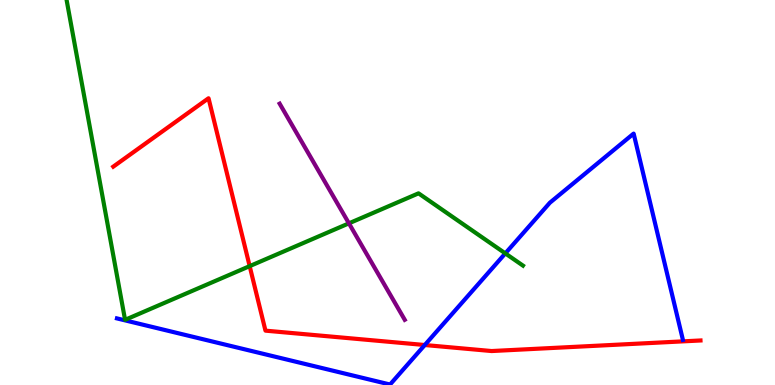[{'lines': ['blue', 'red'], 'intersections': [{'x': 5.48, 'y': 1.04}]}, {'lines': ['green', 'red'], 'intersections': [{'x': 3.22, 'y': 3.09}]}, {'lines': ['purple', 'red'], 'intersections': []}, {'lines': ['blue', 'green'], 'intersections': [{'x': 6.52, 'y': 3.42}]}, {'lines': ['blue', 'purple'], 'intersections': []}, {'lines': ['green', 'purple'], 'intersections': [{'x': 4.5, 'y': 4.2}]}]